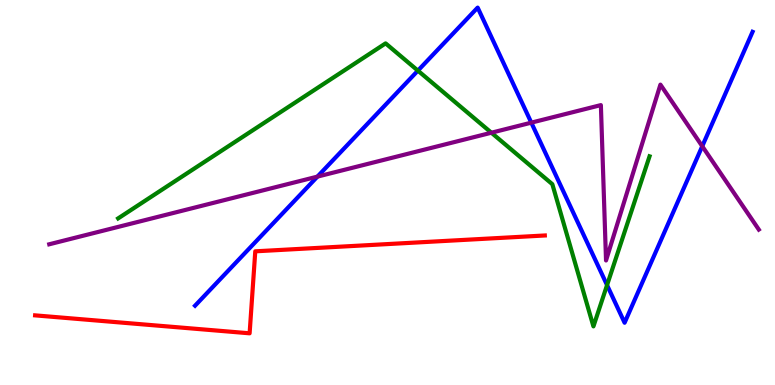[{'lines': ['blue', 'red'], 'intersections': []}, {'lines': ['green', 'red'], 'intersections': []}, {'lines': ['purple', 'red'], 'intersections': []}, {'lines': ['blue', 'green'], 'intersections': [{'x': 5.39, 'y': 8.17}, {'x': 7.83, 'y': 2.59}]}, {'lines': ['blue', 'purple'], 'intersections': [{'x': 4.1, 'y': 5.41}, {'x': 6.86, 'y': 6.81}, {'x': 9.06, 'y': 6.2}]}, {'lines': ['green', 'purple'], 'intersections': [{'x': 6.34, 'y': 6.55}]}]